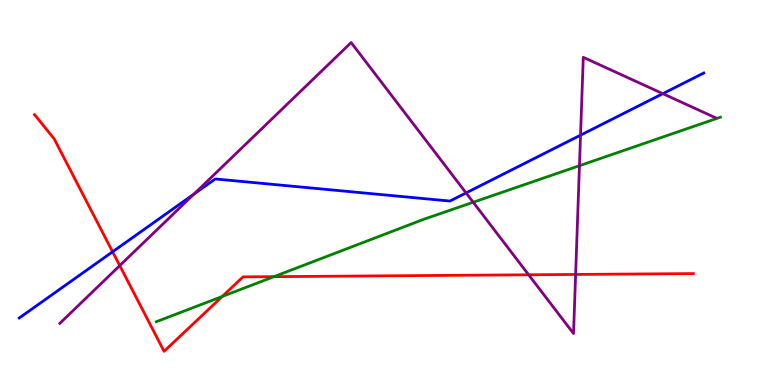[{'lines': ['blue', 'red'], 'intersections': [{'x': 1.45, 'y': 3.46}]}, {'lines': ['green', 'red'], 'intersections': [{'x': 2.87, 'y': 2.3}, {'x': 3.54, 'y': 2.81}]}, {'lines': ['purple', 'red'], 'intersections': [{'x': 1.55, 'y': 3.1}, {'x': 6.82, 'y': 2.86}, {'x': 7.43, 'y': 2.87}]}, {'lines': ['blue', 'green'], 'intersections': []}, {'lines': ['blue', 'purple'], 'intersections': [{'x': 2.5, 'y': 4.96}, {'x': 6.01, 'y': 4.99}, {'x': 7.49, 'y': 6.49}, {'x': 8.55, 'y': 7.57}]}, {'lines': ['green', 'purple'], 'intersections': [{'x': 6.11, 'y': 4.75}, {'x': 7.48, 'y': 5.7}]}]